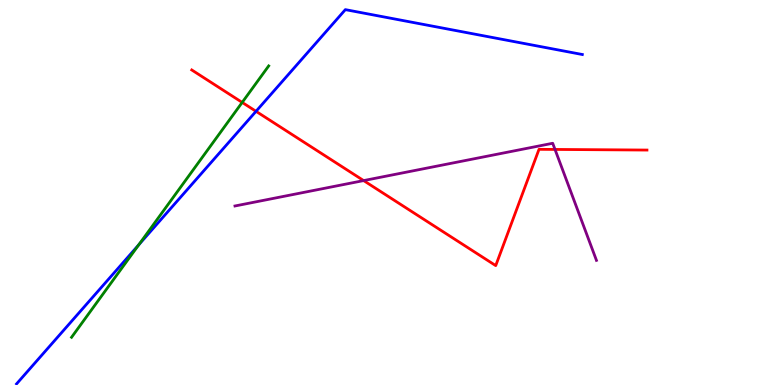[{'lines': ['blue', 'red'], 'intersections': [{'x': 3.3, 'y': 7.11}]}, {'lines': ['green', 'red'], 'intersections': [{'x': 3.12, 'y': 7.34}]}, {'lines': ['purple', 'red'], 'intersections': [{'x': 4.69, 'y': 5.31}, {'x': 7.16, 'y': 6.12}]}, {'lines': ['blue', 'green'], 'intersections': [{'x': 1.79, 'y': 3.64}]}, {'lines': ['blue', 'purple'], 'intersections': []}, {'lines': ['green', 'purple'], 'intersections': []}]